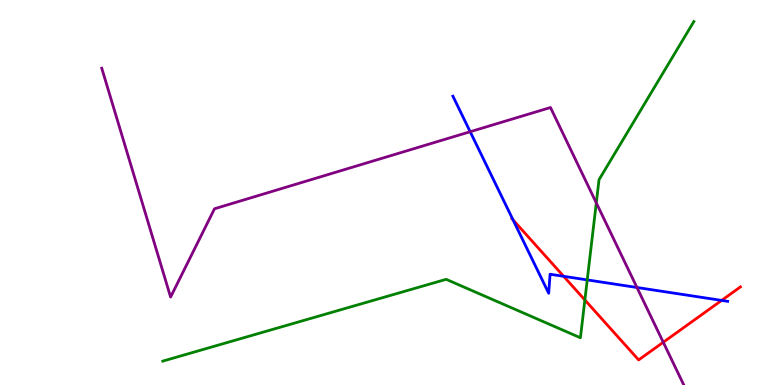[{'lines': ['blue', 'red'], 'intersections': [{'x': 6.62, 'y': 4.29}, {'x': 7.27, 'y': 2.82}, {'x': 9.31, 'y': 2.2}]}, {'lines': ['green', 'red'], 'intersections': [{'x': 7.55, 'y': 2.21}]}, {'lines': ['purple', 'red'], 'intersections': [{'x': 8.56, 'y': 1.11}]}, {'lines': ['blue', 'green'], 'intersections': [{'x': 7.58, 'y': 2.73}]}, {'lines': ['blue', 'purple'], 'intersections': [{'x': 6.07, 'y': 6.58}, {'x': 8.22, 'y': 2.53}]}, {'lines': ['green', 'purple'], 'intersections': [{'x': 7.69, 'y': 4.73}]}]